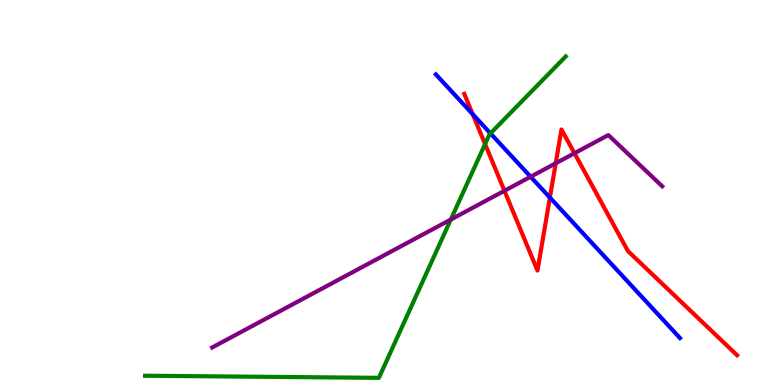[{'lines': ['blue', 'red'], 'intersections': [{'x': 6.1, 'y': 7.03}, {'x': 7.1, 'y': 4.87}]}, {'lines': ['green', 'red'], 'intersections': [{'x': 6.26, 'y': 6.26}]}, {'lines': ['purple', 'red'], 'intersections': [{'x': 6.51, 'y': 5.04}, {'x': 7.17, 'y': 5.76}, {'x': 7.41, 'y': 6.02}]}, {'lines': ['blue', 'green'], 'intersections': [{'x': 6.33, 'y': 6.54}]}, {'lines': ['blue', 'purple'], 'intersections': [{'x': 6.85, 'y': 5.41}]}, {'lines': ['green', 'purple'], 'intersections': [{'x': 5.82, 'y': 4.3}]}]